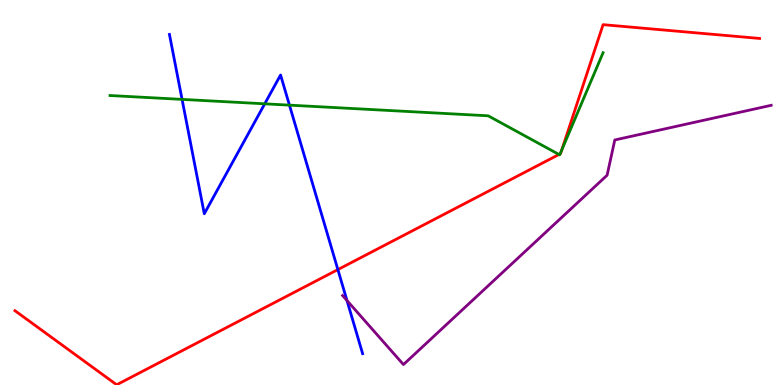[{'lines': ['blue', 'red'], 'intersections': [{'x': 4.36, 'y': 3.0}]}, {'lines': ['green', 'red'], 'intersections': [{'x': 7.21, 'y': 5.99}, {'x': 7.23, 'y': 6.0}, {'x': 7.25, 'y': 6.1}]}, {'lines': ['purple', 'red'], 'intersections': []}, {'lines': ['blue', 'green'], 'intersections': [{'x': 2.35, 'y': 7.42}, {'x': 3.42, 'y': 7.3}, {'x': 3.73, 'y': 7.27}]}, {'lines': ['blue', 'purple'], 'intersections': [{'x': 4.48, 'y': 2.19}]}, {'lines': ['green', 'purple'], 'intersections': []}]